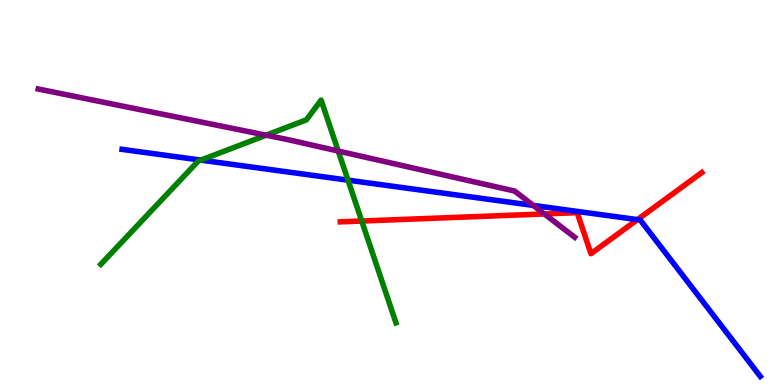[{'lines': ['blue', 'red'], 'intersections': [{'x': 8.23, 'y': 4.3}]}, {'lines': ['green', 'red'], 'intersections': [{'x': 4.67, 'y': 4.26}]}, {'lines': ['purple', 'red'], 'intersections': [{'x': 7.02, 'y': 4.44}]}, {'lines': ['blue', 'green'], 'intersections': [{'x': 2.59, 'y': 5.84}, {'x': 4.49, 'y': 5.32}]}, {'lines': ['blue', 'purple'], 'intersections': [{'x': 6.88, 'y': 4.66}]}, {'lines': ['green', 'purple'], 'intersections': [{'x': 3.43, 'y': 6.49}, {'x': 4.36, 'y': 6.08}]}]